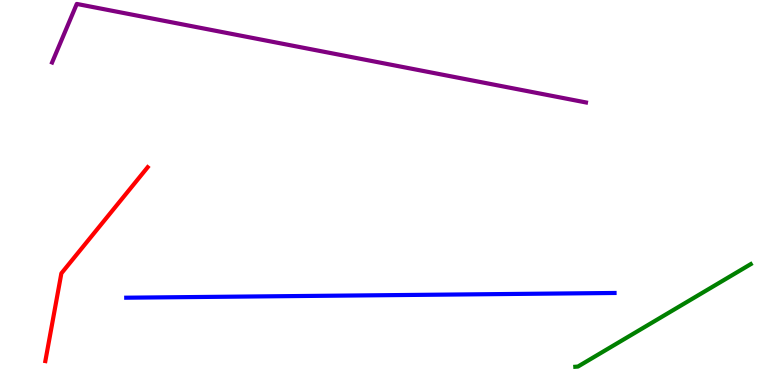[{'lines': ['blue', 'red'], 'intersections': []}, {'lines': ['green', 'red'], 'intersections': []}, {'lines': ['purple', 'red'], 'intersections': []}, {'lines': ['blue', 'green'], 'intersections': []}, {'lines': ['blue', 'purple'], 'intersections': []}, {'lines': ['green', 'purple'], 'intersections': []}]